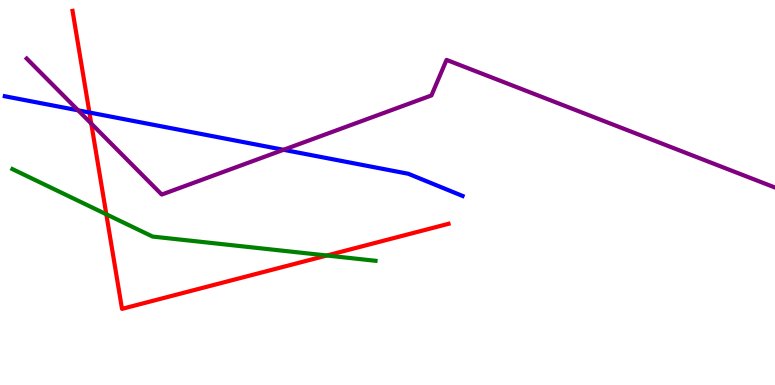[{'lines': ['blue', 'red'], 'intersections': [{'x': 1.15, 'y': 7.08}]}, {'lines': ['green', 'red'], 'intersections': [{'x': 1.37, 'y': 4.43}, {'x': 4.22, 'y': 3.36}]}, {'lines': ['purple', 'red'], 'intersections': [{'x': 1.18, 'y': 6.79}]}, {'lines': ['blue', 'green'], 'intersections': []}, {'lines': ['blue', 'purple'], 'intersections': [{'x': 1.01, 'y': 7.13}, {'x': 3.66, 'y': 6.11}]}, {'lines': ['green', 'purple'], 'intersections': []}]